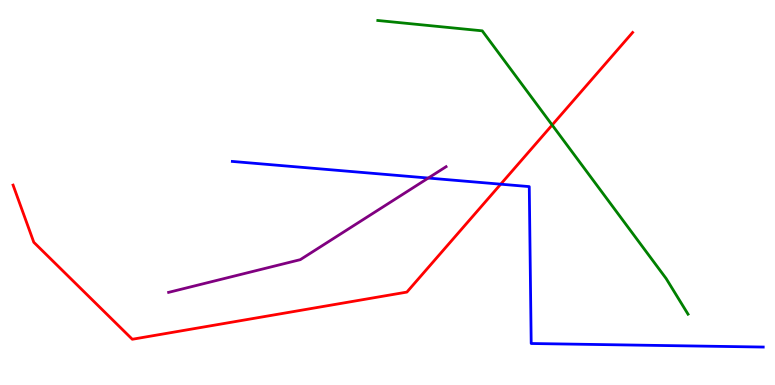[{'lines': ['blue', 'red'], 'intersections': [{'x': 6.46, 'y': 5.22}]}, {'lines': ['green', 'red'], 'intersections': [{'x': 7.12, 'y': 6.75}]}, {'lines': ['purple', 'red'], 'intersections': []}, {'lines': ['blue', 'green'], 'intersections': []}, {'lines': ['blue', 'purple'], 'intersections': [{'x': 5.53, 'y': 5.38}]}, {'lines': ['green', 'purple'], 'intersections': []}]